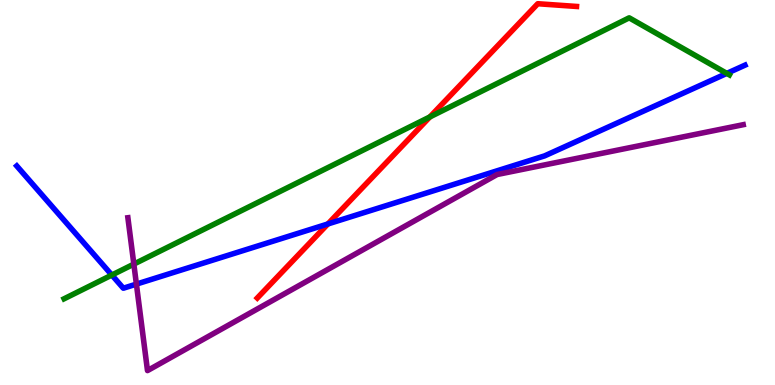[{'lines': ['blue', 'red'], 'intersections': [{'x': 4.23, 'y': 4.18}]}, {'lines': ['green', 'red'], 'intersections': [{'x': 5.55, 'y': 6.96}]}, {'lines': ['purple', 'red'], 'intersections': []}, {'lines': ['blue', 'green'], 'intersections': [{'x': 1.44, 'y': 2.86}, {'x': 9.38, 'y': 8.09}]}, {'lines': ['blue', 'purple'], 'intersections': [{'x': 1.76, 'y': 2.62}]}, {'lines': ['green', 'purple'], 'intersections': [{'x': 1.73, 'y': 3.14}]}]